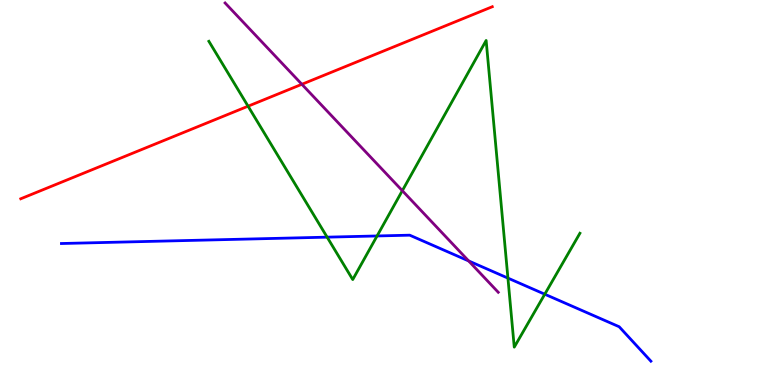[{'lines': ['blue', 'red'], 'intersections': []}, {'lines': ['green', 'red'], 'intersections': [{'x': 3.2, 'y': 7.24}]}, {'lines': ['purple', 'red'], 'intersections': [{'x': 3.9, 'y': 7.81}]}, {'lines': ['blue', 'green'], 'intersections': [{'x': 4.22, 'y': 3.84}, {'x': 4.87, 'y': 3.87}, {'x': 6.55, 'y': 2.78}, {'x': 7.03, 'y': 2.36}]}, {'lines': ['blue', 'purple'], 'intersections': [{'x': 6.05, 'y': 3.22}]}, {'lines': ['green', 'purple'], 'intersections': [{'x': 5.19, 'y': 5.05}]}]